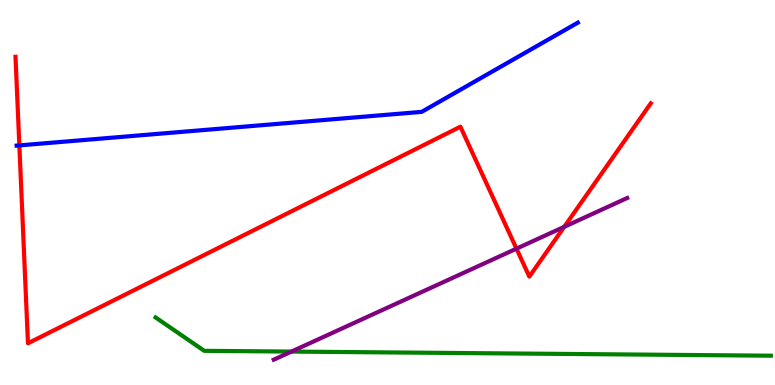[{'lines': ['blue', 'red'], 'intersections': [{'x': 0.25, 'y': 6.22}]}, {'lines': ['green', 'red'], 'intersections': []}, {'lines': ['purple', 'red'], 'intersections': [{'x': 6.66, 'y': 3.54}, {'x': 7.28, 'y': 4.11}]}, {'lines': ['blue', 'green'], 'intersections': []}, {'lines': ['blue', 'purple'], 'intersections': []}, {'lines': ['green', 'purple'], 'intersections': [{'x': 3.76, 'y': 0.868}]}]